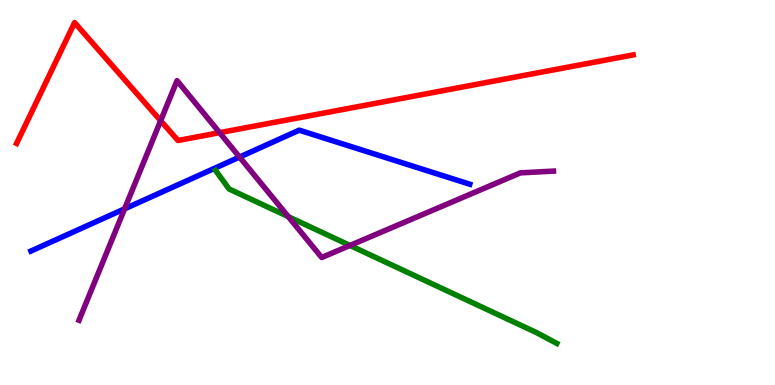[{'lines': ['blue', 'red'], 'intersections': []}, {'lines': ['green', 'red'], 'intersections': []}, {'lines': ['purple', 'red'], 'intersections': [{'x': 2.07, 'y': 6.86}, {'x': 2.83, 'y': 6.55}]}, {'lines': ['blue', 'green'], 'intersections': []}, {'lines': ['blue', 'purple'], 'intersections': [{'x': 1.61, 'y': 4.58}, {'x': 3.09, 'y': 5.92}]}, {'lines': ['green', 'purple'], 'intersections': [{'x': 3.72, 'y': 4.37}, {'x': 4.52, 'y': 3.62}]}]